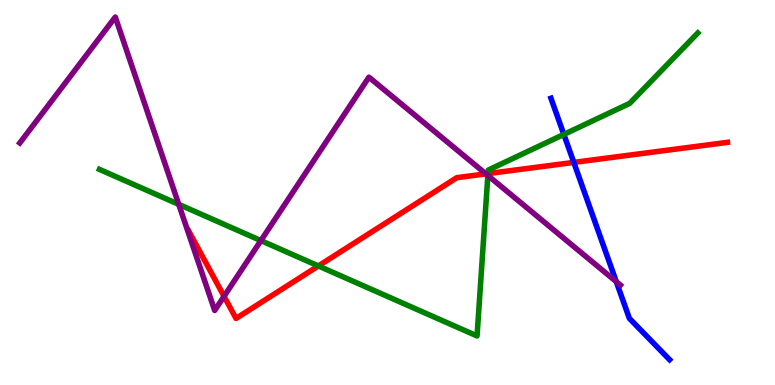[{'lines': ['blue', 'red'], 'intersections': [{'x': 7.4, 'y': 5.78}]}, {'lines': ['green', 'red'], 'intersections': [{'x': 4.11, 'y': 3.09}, {'x': 6.3, 'y': 5.49}]}, {'lines': ['purple', 'red'], 'intersections': [{'x': 2.89, 'y': 2.3}, {'x': 6.27, 'y': 5.48}]}, {'lines': ['blue', 'green'], 'intersections': [{'x': 7.28, 'y': 6.51}]}, {'lines': ['blue', 'purple'], 'intersections': [{'x': 7.95, 'y': 2.68}]}, {'lines': ['green', 'purple'], 'intersections': [{'x': 2.31, 'y': 4.69}, {'x': 3.37, 'y': 3.75}, {'x': 6.29, 'y': 5.44}]}]